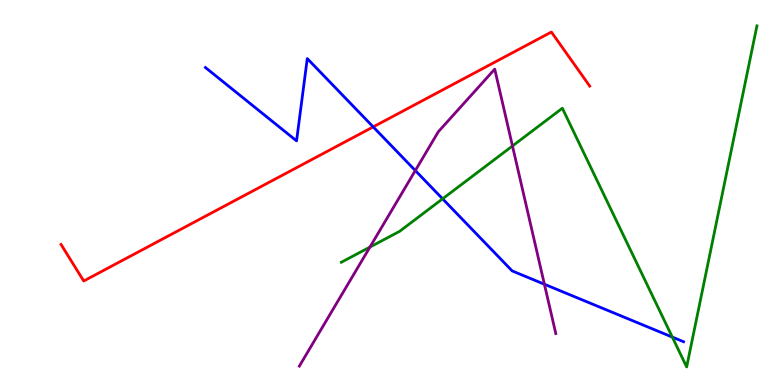[{'lines': ['blue', 'red'], 'intersections': [{'x': 4.82, 'y': 6.7}]}, {'lines': ['green', 'red'], 'intersections': []}, {'lines': ['purple', 'red'], 'intersections': []}, {'lines': ['blue', 'green'], 'intersections': [{'x': 5.71, 'y': 4.84}, {'x': 8.68, 'y': 1.24}]}, {'lines': ['blue', 'purple'], 'intersections': [{'x': 5.36, 'y': 5.57}, {'x': 7.02, 'y': 2.62}]}, {'lines': ['green', 'purple'], 'intersections': [{'x': 4.77, 'y': 3.58}, {'x': 6.61, 'y': 6.21}]}]